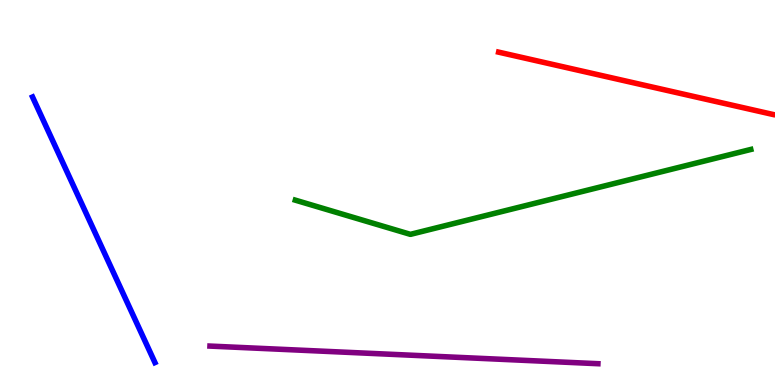[{'lines': ['blue', 'red'], 'intersections': []}, {'lines': ['green', 'red'], 'intersections': []}, {'lines': ['purple', 'red'], 'intersections': []}, {'lines': ['blue', 'green'], 'intersections': []}, {'lines': ['blue', 'purple'], 'intersections': []}, {'lines': ['green', 'purple'], 'intersections': []}]